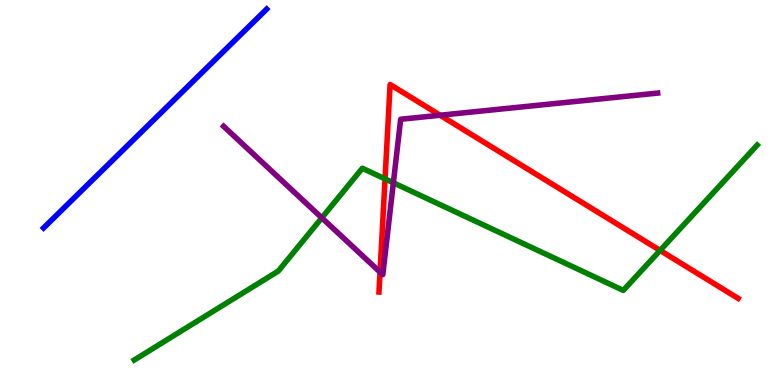[{'lines': ['blue', 'red'], 'intersections': []}, {'lines': ['green', 'red'], 'intersections': [{'x': 4.97, 'y': 5.35}, {'x': 8.52, 'y': 3.5}]}, {'lines': ['purple', 'red'], 'intersections': [{'x': 4.9, 'y': 2.93}, {'x': 5.68, 'y': 7.01}]}, {'lines': ['blue', 'green'], 'intersections': []}, {'lines': ['blue', 'purple'], 'intersections': []}, {'lines': ['green', 'purple'], 'intersections': [{'x': 4.15, 'y': 4.34}, {'x': 5.08, 'y': 5.25}]}]